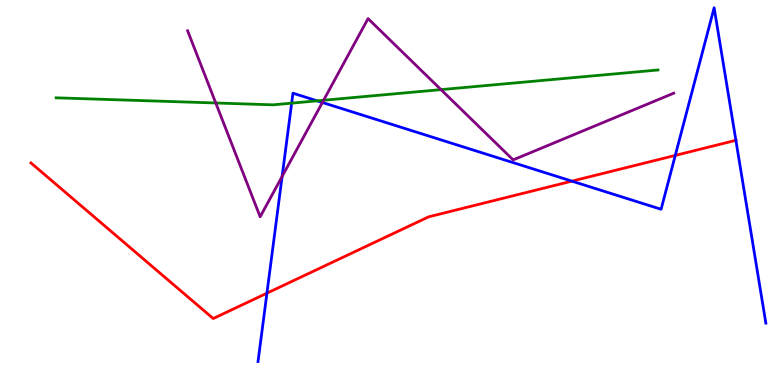[{'lines': ['blue', 'red'], 'intersections': [{'x': 3.44, 'y': 2.38}, {'x': 7.38, 'y': 5.29}, {'x': 8.71, 'y': 5.96}, {'x': 9.5, 'y': 6.36}]}, {'lines': ['green', 'red'], 'intersections': []}, {'lines': ['purple', 'red'], 'intersections': []}, {'lines': ['blue', 'green'], 'intersections': [{'x': 3.76, 'y': 7.32}, {'x': 4.09, 'y': 7.38}]}, {'lines': ['blue', 'purple'], 'intersections': [{'x': 3.64, 'y': 5.42}, {'x': 4.16, 'y': 7.34}]}, {'lines': ['green', 'purple'], 'intersections': [{'x': 2.78, 'y': 7.33}, {'x': 4.18, 'y': 7.4}, {'x': 5.69, 'y': 7.67}]}]